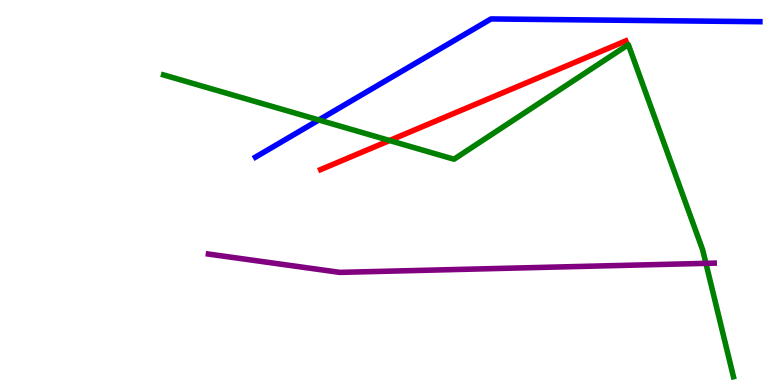[{'lines': ['blue', 'red'], 'intersections': []}, {'lines': ['green', 'red'], 'intersections': [{'x': 5.03, 'y': 6.35}]}, {'lines': ['purple', 'red'], 'intersections': []}, {'lines': ['blue', 'green'], 'intersections': [{'x': 4.11, 'y': 6.88}]}, {'lines': ['blue', 'purple'], 'intersections': []}, {'lines': ['green', 'purple'], 'intersections': [{'x': 9.11, 'y': 3.16}]}]